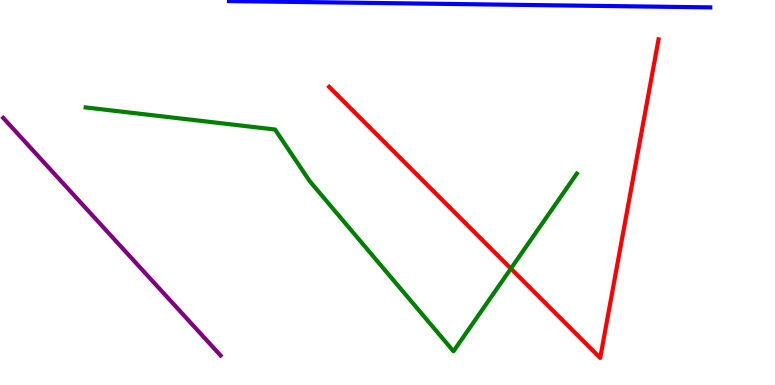[{'lines': ['blue', 'red'], 'intersections': []}, {'lines': ['green', 'red'], 'intersections': [{'x': 6.59, 'y': 3.02}]}, {'lines': ['purple', 'red'], 'intersections': []}, {'lines': ['blue', 'green'], 'intersections': []}, {'lines': ['blue', 'purple'], 'intersections': []}, {'lines': ['green', 'purple'], 'intersections': []}]